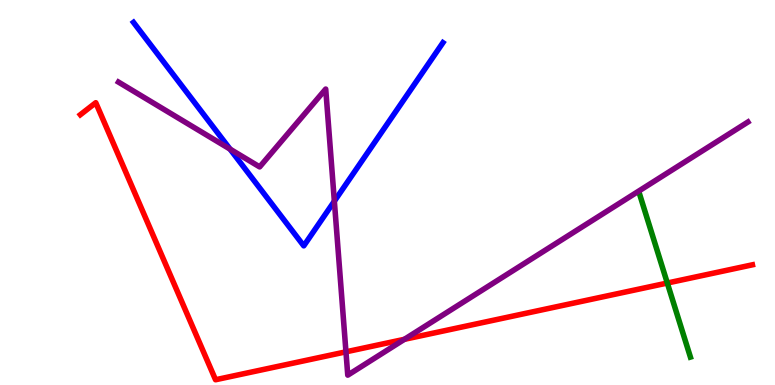[{'lines': ['blue', 'red'], 'intersections': []}, {'lines': ['green', 'red'], 'intersections': [{'x': 8.61, 'y': 2.65}]}, {'lines': ['purple', 'red'], 'intersections': [{'x': 4.46, 'y': 0.862}, {'x': 5.22, 'y': 1.19}]}, {'lines': ['blue', 'green'], 'intersections': []}, {'lines': ['blue', 'purple'], 'intersections': [{'x': 2.97, 'y': 6.13}, {'x': 4.31, 'y': 4.77}]}, {'lines': ['green', 'purple'], 'intersections': []}]